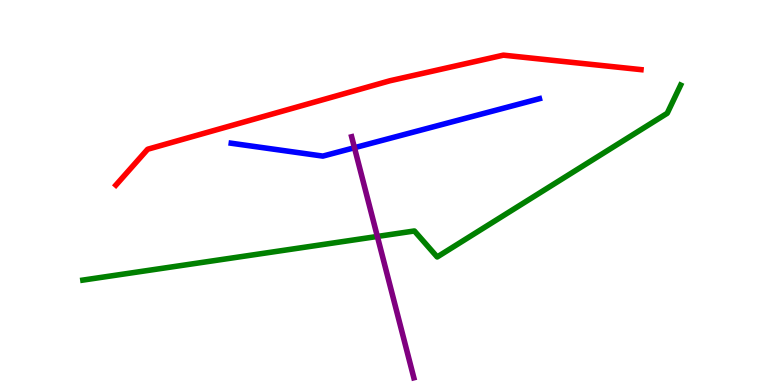[{'lines': ['blue', 'red'], 'intersections': []}, {'lines': ['green', 'red'], 'intersections': []}, {'lines': ['purple', 'red'], 'intersections': []}, {'lines': ['blue', 'green'], 'intersections': []}, {'lines': ['blue', 'purple'], 'intersections': [{'x': 4.57, 'y': 6.16}]}, {'lines': ['green', 'purple'], 'intersections': [{'x': 4.87, 'y': 3.86}]}]